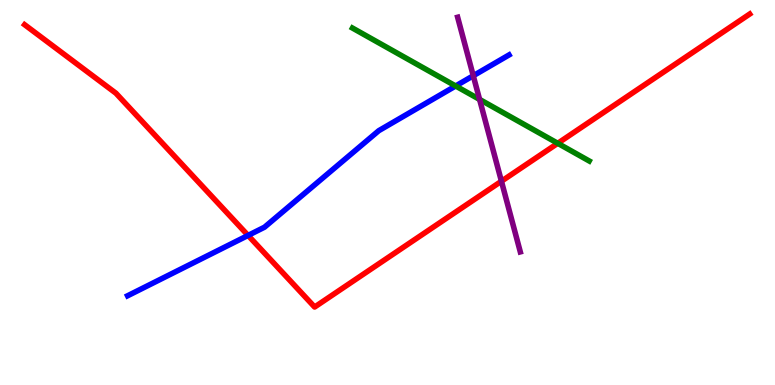[{'lines': ['blue', 'red'], 'intersections': [{'x': 3.2, 'y': 3.89}]}, {'lines': ['green', 'red'], 'intersections': [{'x': 7.2, 'y': 6.28}]}, {'lines': ['purple', 'red'], 'intersections': [{'x': 6.47, 'y': 5.29}]}, {'lines': ['blue', 'green'], 'intersections': [{'x': 5.88, 'y': 7.77}]}, {'lines': ['blue', 'purple'], 'intersections': [{'x': 6.11, 'y': 8.03}]}, {'lines': ['green', 'purple'], 'intersections': [{'x': 6.19, 'y': 7.42}]}]